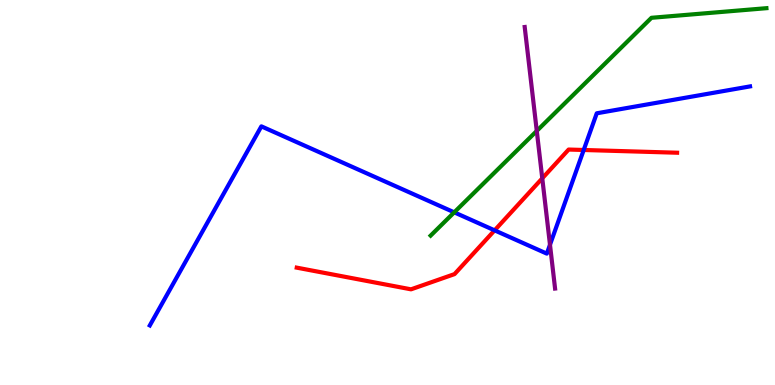[{'lines': ['blue', 'red'], 'intersections': [{'x': 6.38, 'y': 4.02}, {'x': 7.53, 'y': 6.1}]}, {'lines': ['green', 'red'], 'intersections': []}, {'lines': ['purple', 'red'], 'intersections': [{'x': 7.0, 'y': 5.37}]}, {'lines': ['blue', 'green'], 'intersections': [{'x': 5.86, 'y': 4.48}]}, {'lines': ['blue', 'purple'], 'intersections': [{'x': 7.1, 'y': 3.64}]}, {'lines': ['green', 'purple'], 'intersections': [{'x': 6.93, 'y': 6.6}]}]